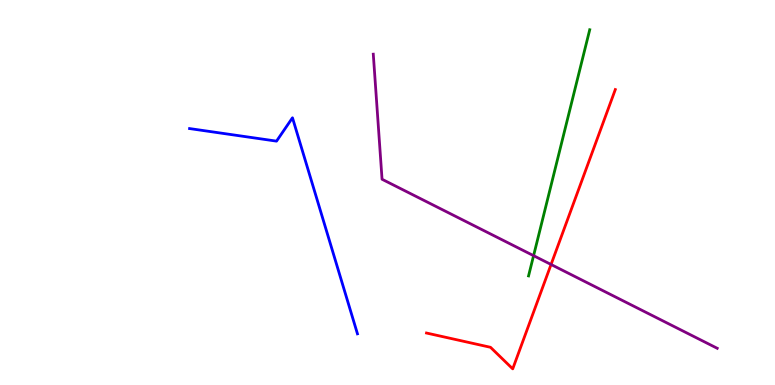[{'lines': ['blue', 'red'], 'intersections': []}, {'lines': ['green', 'red'], 'intersections': []}, {'lines': ['purple', 'red'], 'intersections': [{'x': 7.11, 'y': 3.13}]}, {'lines': ['blue', 'green'], 'intersections': []}, {'lines': ['blue', 'purple'], 'intersections': []}, {'lines': ['green', 'purple'], 'intersections': [{'x': 6.88, 'y': 3.36}]}]